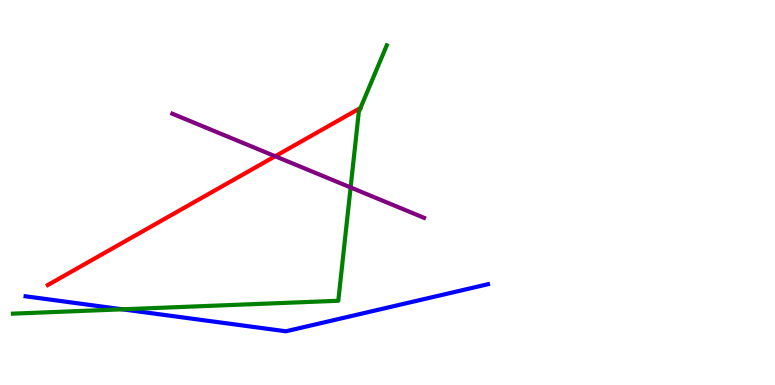[{'lines': ['blue', 'red'], 'intersections': []}, {'lines': ['green', 'red'], 'intersections': []}, {'lines': ['purple', 'red'], 'intersections': [{'x': 3.55, 'y': 5.94}]}, {'lines': ['blue', 'green'], 'intersections': [{'x': 1.58, 'y': 1.97}]}, {'lines': ['blue', 'purple'], 'intersections': []}, {'lines': ['green', 'purple'], 'intersections': [{'x': 4.52, 'y': 5.13}]}]